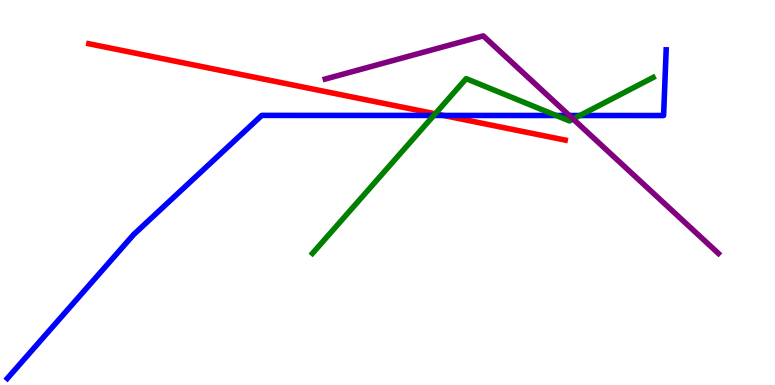[{'lines': ['blue', 'red'], 'intersections': [{'x': 5.72, 'y': 7.0}]}, {'lines': ['green', 'red'], 'intersections': [{'x': 5.62, 'y': 7.04}]}, {'lines': ['purple', 'red'], 'intersections': []}, {'lines': ['blue', 'green'], 'intersections': [{'x': 5.6, 'y': 7.0}, {'x': 7.18, 'y': 7.0}, {'x': 7.48, 'y': 7.0}]}, {'lines': ['blue', 'purple'], 'intersections': [{'x': 7.35, 'y': 7.0}]}, {'lines': ['green', 'purple'], 'intersections': [{'x': 7.4, 'y': 6.91}]}]